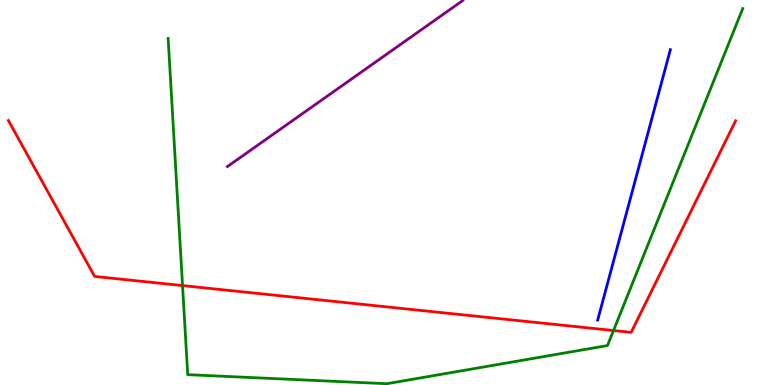[{'lines': ['blue', 'red'], 'intersections': []}, {'lines': ['green', 'red'], 'intersections': [{'x': 2.36, 'y': 2.58}, {'x': 7.92, 'y': 1.41}]}, {'lines': ['purple', 'red'], 'intersections': []}, {'lines': ['blue', 'green'], 'intersections': []}, {'lines': ['blue', 'purple'], 'intersections': []}, {'lines': ['green', 'purple'], 'intersections': []}]